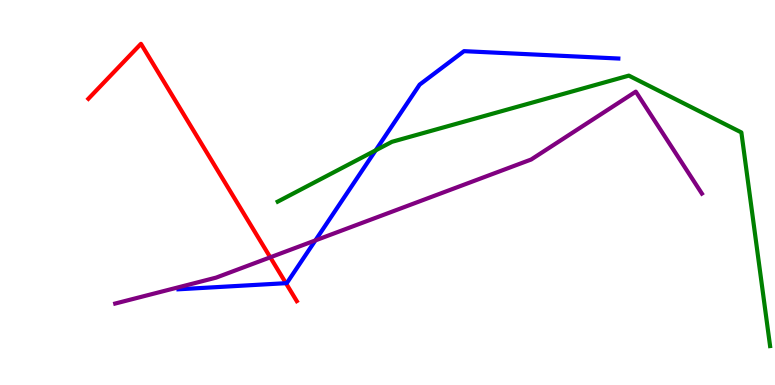[{'lines': ['blue', 'red'], 'intersections': [{'x': 3.69, 'y': 2.64}]}, {'lines': ['green', 'red'], 'intersections': []}, {'lines': ['purple', 'red'], 'intersections': [{'x': 3.49, 'y': 3.32}]}, {'lines': ['blue', 'green'], 'intersections': [{'x': 4.85, 'y': 6.09}]}, {'lines': ['blue', 'purple'], 'intersections': [{'x': 4.07, 'y': 3.76}]}, {'lines': ['green', 'purple'], 'intersections': []}]